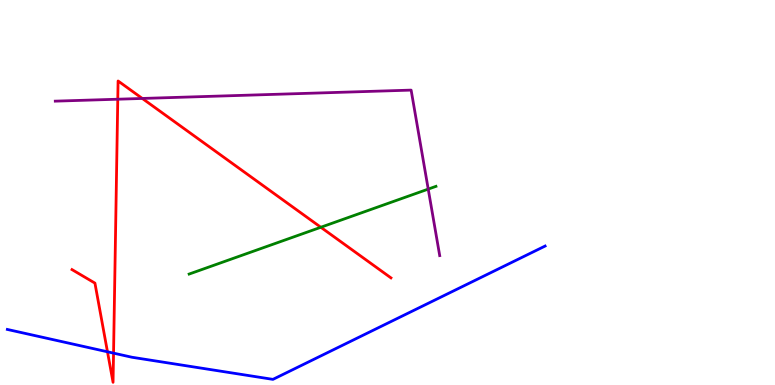[{'lines': ['blue', 'red'], 'intersections': [{'x': 1.39, 'y': 0.863}, {'x': 1.47, 'y': 0.828}]}, {'lines': ['green', 'red'], 'intersections': [{'x': 4.14, 'y': 4.1}]}, {'lines': ['purple', 'red'], 'intersections': [{'x': 1.52, 'y': 7.42}, {'x': 1.84, 'y': 7.44}]}, {'lines': ['blue', 'green'], 'intersections': []}, {'lines': ['blue', 'purple'], 'intersections': []}, {'lines': ['green', 'purple'], 'intersections': [{'x': 5.53, 'y': 5.09}]}]